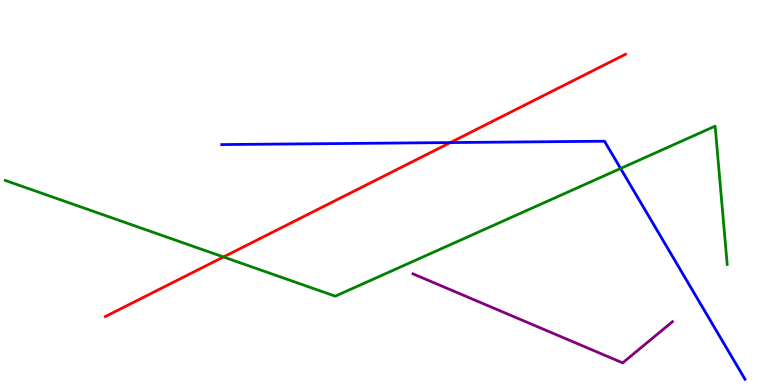[{'lines': ['blue', 'red'], 'intersections': [{'x': 5.81, 'y': 6.3}]}, {'lines': ['green', 'red'], 'intersections': [{'x': 2.88, 'y': 3.33}]}, {'lines': ['purple', 'red'], 'intersections': []}, {'lines': ['blue', 'green'], 'intersections': [{'x': 8.01, 'y': 5.62}]}, {'lines': ['blue', 'purple'], 'intersections': []}, {'lines': ['green', 'purple'], 'intersections': []}]